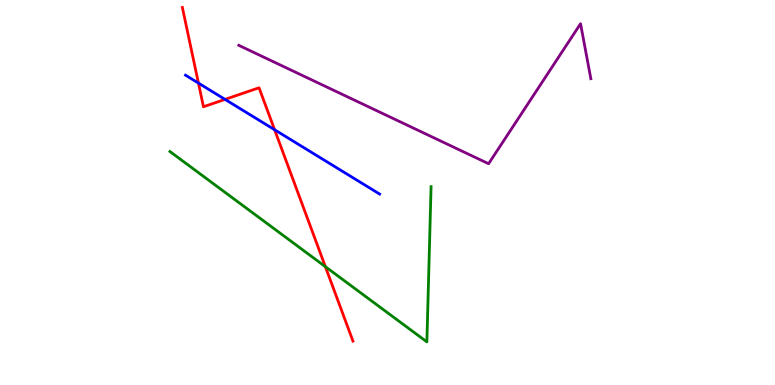[{'lines': ['blue', 'red'], 'intersections': [{'x': 2.56, 'y': 7.84}, {'x': 2.9, 'y': 7.42}, {'x': 3.54, 'y': 6.63}]}, {'lines': ['green', 'red'], 'intersections': [{'x': 4.2, 'y': 3.07}]}, {'lines': ['purple', 'red'], 'intersections': []}, {'lines': ['blue', 'green'], 'intersections': []}, {'lines': ['blue', 'purple'], 'intersections': []}, {'lines': ['green', 'purple'], 'intersections': []}]